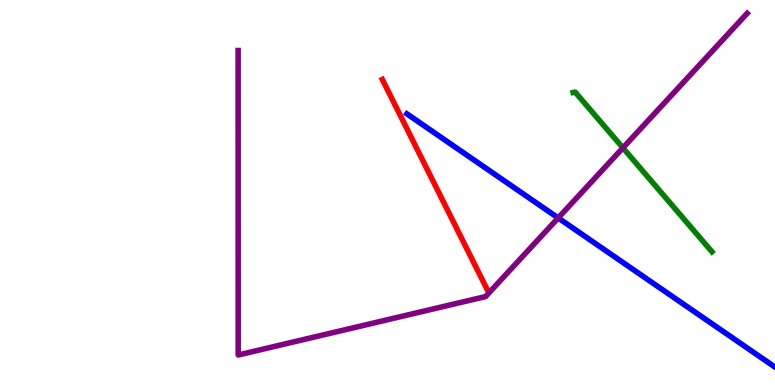[{'lines': ['blue', 'red'], 'intersections': []}, {'lines': ['green', 'red'], 'intersections': []}, {'lines': ['purple', 'red'], 'intersections': []}, {'lines': ['blue', 'green'], 'intersections': []}, {'lines': ['blue', 'purple'], 'intersections': [{'x': 7.2, 'y': 4.34}]}, {'lines': ['green', 'purple'], 'intersections': [{'x': 8.04, 'y': 6.16}]}]